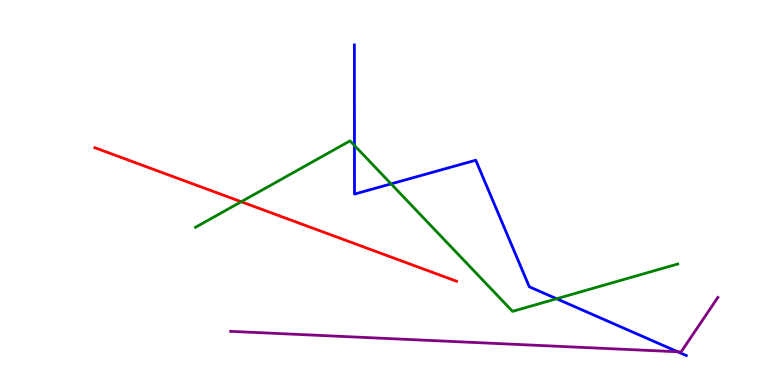[{'lines': ['blue', 'red'], 'intersections': []}, {'lines': ['green', 'red'], 'intersections': [{'x': 3.11, 'y': 4.76}]}, {'lines': ['purple', 'red'], 'intersections': []}, {'lines': ['blue', 'green'], 'intersections': [{'x': 4.57, 'y': 6.22}, {'x': 5.05, 'y': 5.22}, {'x': 7.18, 'y': 2.24}]}, {'lines': ['blue', 'purple'], 'intersections': [{'x': 8.74, 'y': 0.863}]}, {'lines': ['green', 'purple'], 'intersections': []}]